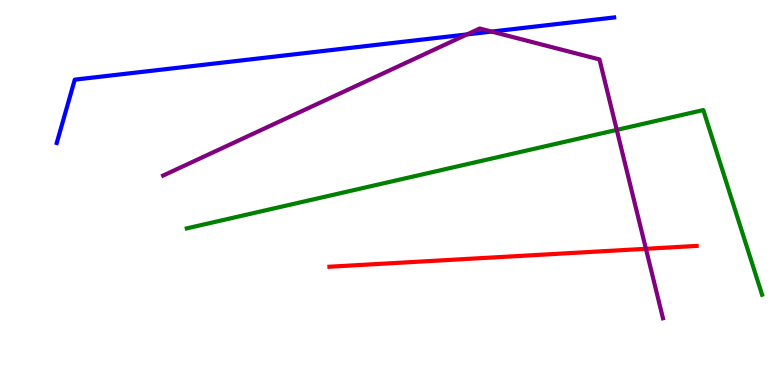[{'lines': ['blue', 'red'], 'intersections': []}, {'lines': ['green', 'red'], 'intersections': []}, {'lines': ['purple', 'red'], 'intersections': [{'x': 8.33, 'y': 3.54}]}, {'lines': ['blue', 'green'], 'intersections': []}, {'lines': ['blue', 'purple'], 'intersections': [{'x': 6.03, 'y': 9.11}, {'x': 6.34, 'y': 9.18}]}, {'lines': ['green', 'purple'], 'intersections': [{'x': 7.96, 'y': 6.63}]}]